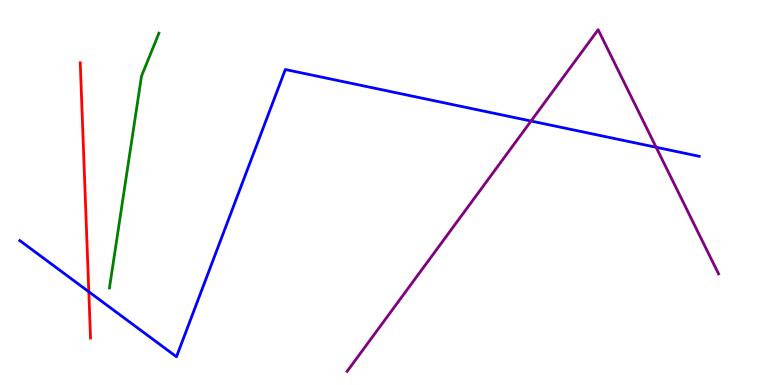[{'lines': ['blue', 'red'], 'intersections': [{'x': 1.15, 'y': 2.42}]}, {'lines': ['green', 'red'], 'intersections': []}, {'lines': ['purple', 'red'], 'intersections': []}, {'lines': ['blue', 'green'], 'intersections': []}, {'lines': ['blue', 'purple'], 'intersections': [{'x': 6.85, 'y': 6.86}, {'x': 8.47, 'y': 6.17}]}, {'lines': ['green', 'purple'], 'intersections': []}]